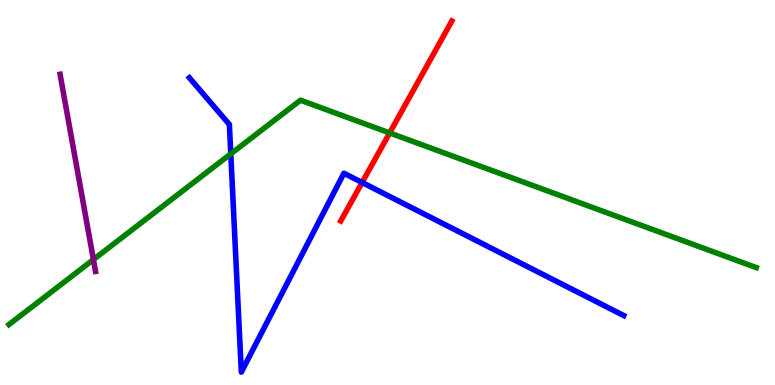[{'lines': ['blue', 'red'], 'intersections': [{'x': 4.67, 'y': 5.26}]}, {'lines': ['green', 'red'], 'intersections': [{'x': 5.03, 'y': 6.55}]}, {'lines': ['purple', 'red'], 'intersections': []}, {'lines': ['blue', 'green'], 'intersections': [{'x': 2.98, 'y': 6.0}]}, {'lines': ['blue', 'purple'], 'intersections': []}, {'lines': ['green', 'purple'], 'intersections': [{'x': 1.21, 'y': 3.26}]}]